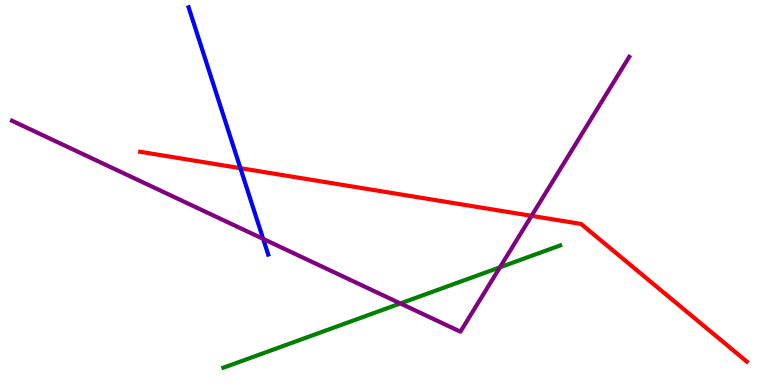[{'lines': ['blue', 'red'], 'intersections': [{'x': 3.1, 'y': 5.63}]}, {'lines': ['green', 'red'], 'intersections': []}, {'lines': ['purple', 'red'], 'intersections': [{'x': 6.86, 'y': 4.39}]}, {'lines': ['blue', 'green'], 'intersections': []}, {'lines': ['blue', 'purple'], 'intersections': [{'x': 3.4, 'y': 3.79}]}, {'lines': ['green', 'purple'], 'intersections': [{'x': 5.17, 'y': 2.12}, {'x': 6.45, 'y': 3.06}]}]